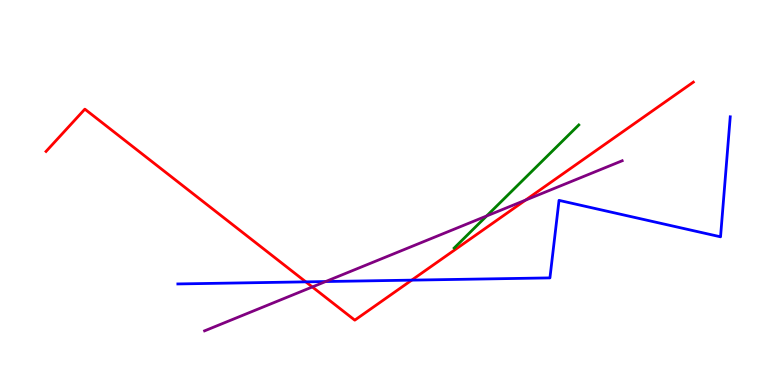[{'lines': ['blue', 'red'], 'intersections': [{'x': 3.95, 'y': 2.68}, {'x': 5.31, 'y': 2.72}]}, {'lines': ['green', 'red'], 'intersections': []}, {'lines': ['purple', 'red'], 'intersections': [{'x': 4.03, 'y': 2.55}, {'x': 6.78, 'y': 4.8}]}, {'lines': ['blue', 'green'], 'intersections': []}, {'lines': ['blue', 'purple'], 'intersections': [{'x': 4.2, 'y': 2.69}]}, {'lines': ['green', 'purple'], 'intersections': [{'x': 6.28, 'y': 4.39}]}]